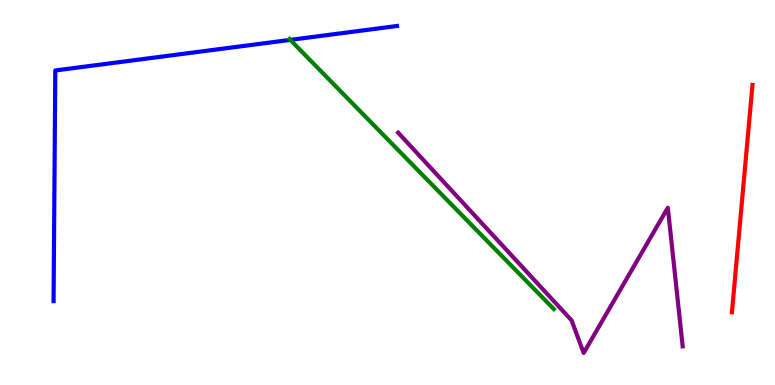[{'lines': ['blue', 'red'], 'intersections': []}, {'lines': ['green', 'red'], 'intersections': []}, {'lines': ['purple', 'red'], 'intersections': []}, {'lines': ['blue', 'green'], 'intersections': [{'x': 3.75, 'y': 8.96}]}, {'lines': ['blue', 'purple'], 'intersections': []}, {'lines': ['green', 'purple'], 'intersections': []}]